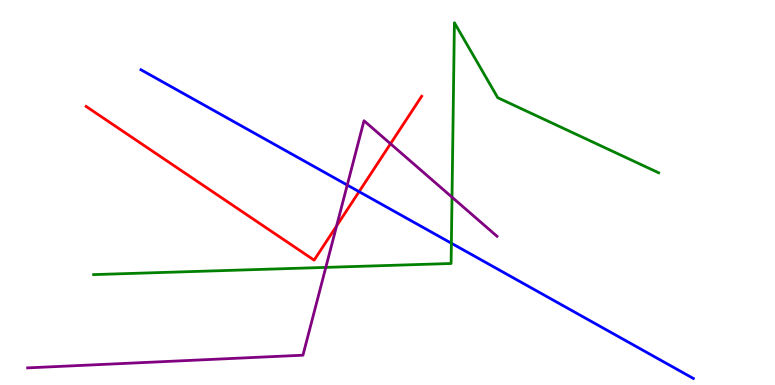[{'lines': ['blue', 'red'], 'intersections': [{'x': 4.63, 'y': 5.02}]}, {'lines': ['green', 'red'], 'intersections': []}, {'lines': ['purple', 'red'], 'intersections': [{'x': 4.34, 'y': 4.13}, {'x': 5.04, 'y': 6.27}]}, {'lines': ['blue', 'green'], 'intersections': [{'x': 5.82, 'y': 3.68}]}, {'lines': ['blue', 'purple'], 'intersections': [{'x': 4.48, 'y': 5.19}]}, {'lines': ['green', 'purple'], 'intersections': [{'x': 4.2, 'y': 3.05}, {'x': 5.83, 'y': 4.88}]}]